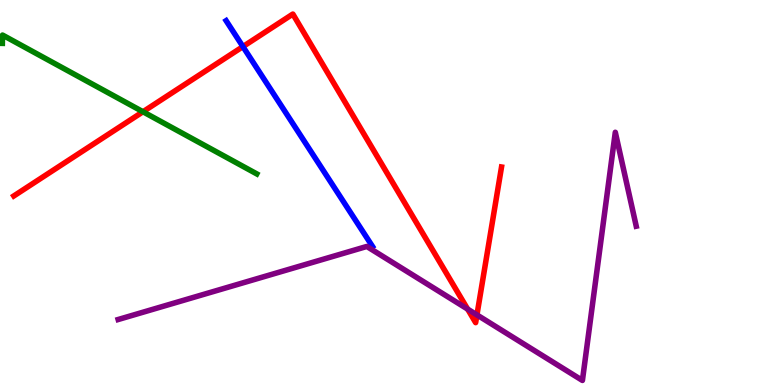[{'lines': ['blue', 'red'], 'intersections': [{'x': 3.13, 'y': 8.79}]}, {'lines': ['green', 'red'], 'intersections': [{'x': 1.84, 'y': 7.1}]}, {'lines': ['purple', 'red'], 'intersections': [{'x': 6.03, 'y': 1.97}, {'x': 6.15, 'y': 1.82}]}, {'lines': ['blue', 'green'], 'intersections': []}, {'lines': ['blue', 'purple'], 'intersections': []}, {'lines': ['green', 'purple'], 'intersections': []}]